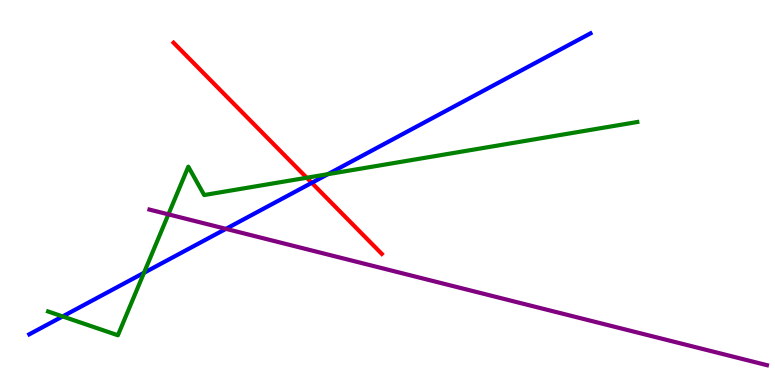[{'lines': ['blue', 'red'], 'intersections': [{'x': 4.02, 'y': 5.25}]}, {'lines': ['green', 'red'], 'intersections': [{'x': 3.96, 'y': 5.38}]}, {'lines': ['purple', 'red'], 'intersections': []}, {'lines': ['blue', 'green'], 'intersections': [{'x': 0.808, 'y': 1.78}, {'x': 1.86, 'y': 2.91}, {'x': 4.23, 'y': 5.48}]}, {'lines': ['blue', 'purple'], 'intersections': [{'x': 2.92, 'y': 4.06}]}, {'lines': ['green', 'purple'], 'intersections': [{'x': 2.17, 'y': 4.43}]}]